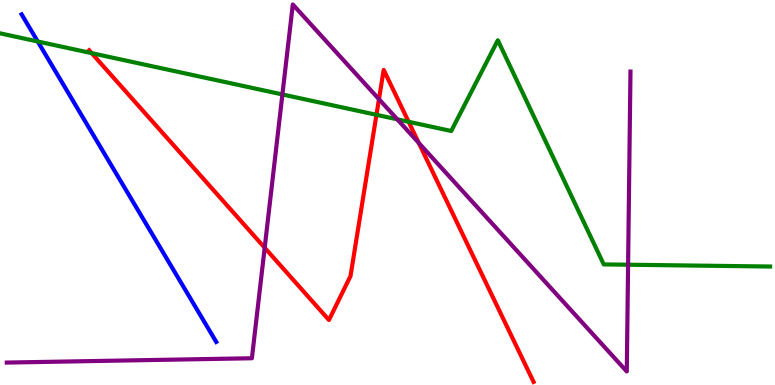[{'lines': ['blue', 'red'], 'intersections': []}, {'lines': ['green', 'red'], 'intersections': [{'x': 1.18, 'y': 8.62}, {'x': 4.86, 'y': 7.02}, {'x': 5.27, 'y': 6.84}]}, {'lines': ['purple', 'red'], 'intersections': [{'x': 3.42, 'y': 3.57}, {'x': 4.89, 'y': 7.42}, {'x': 5.4, 'y': 6.29}]}, {'lines': ['blue', 'green'], 'intersections': [{'x': 0.487, 'y': 8.92}]}, {'lines': ['blue', 'purple'], 'intersections': []}, {'lines': ['green', 'purple'], 'intersections': [{'x': 3.64, 'y': 7.55}, {'x': 5.13, 'y': 6.9}, {'x': 8.1, 'y': 3.12}]}]